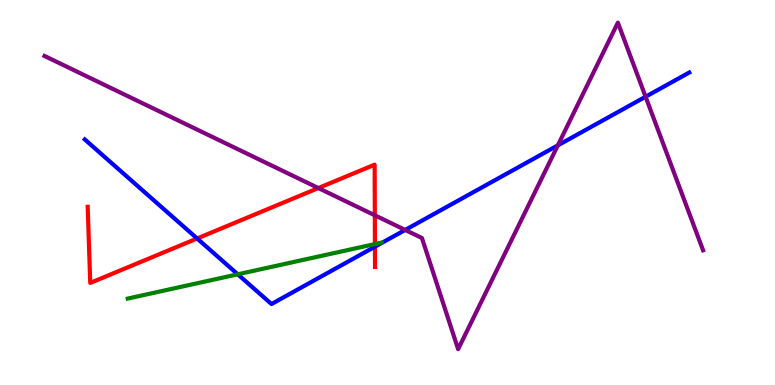[{'lines': ['blue', 'red'], 'intersections': [{'x': 2.54, 'y': 3.81}, {'x': 4.84, 'y': 3.59}]}, {'lines': ['green', 'red'], 'intersections': [{'x': 4.84, 'y': 3.66}]}, {'lines': ['purple', 'red'], 'intersections': [{'x': 4.11, 'y': 5.12}, {'x': 4.84, 'y': 4.41}]}, {'lines': ['blue', 'green'], 'intersections': [{'x': 3.07, 'y': 2.87}]}, {'lines': ['blue', 'purple'], 'intersections': [{'x': 5.23, 'y': 4.03}, {'x': 7.2, 'y': 6.22}, {'x': 8.33, 'y': 7.49}]}, {'lines': ['green', 'purple'], 'intersections': []}]